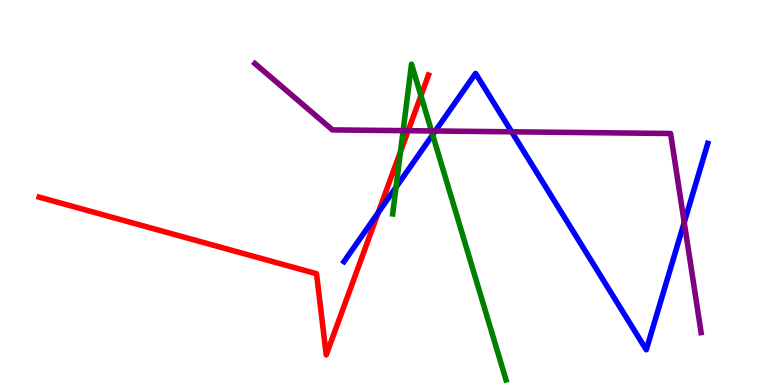[{'lines': ['blue', 'red'], 'intersections': [{'x': 4.88, 'y': 4.48}]}, {'lines': ['green', 'red'], 'intersections': [{'x': 5.17, 'y': 6.06}, {'x': 5.43, 'y': 7.51}]}, {'lines': ['purple', 'red'], 'intersections': [{'x': 5.27, 'y': 6.61}]}, {'lines': ['blue', 'green'], 'intersections': [{'x': 5.11, 'y': 5.14}, {'x': 5.58, 'y': 6.5}]}, {'lines': ['blue', 'purple'], 'intersections': [{'x': 5.62, 'y': 6.6}, {'x': 6.6, 'y': 6.58}, {'x': 8.83, 'y': 4.22}]}, {'lines': ['green', 'purple'], 'intersections': [{'x': 5.2, 'y': 6.61}, {'x': 5.57, 'y': 6.6}]}]